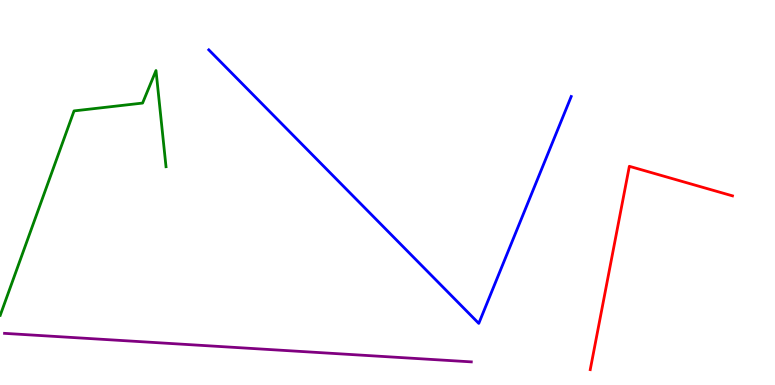[{'lines': ['blue', 'red'], 'intersections': []}, {'lines': ['green', 'red'], 'intersections': []}, {'lines': ['purple', 'red'], 'intersections': []}, {'lines': ['blue', 'green'], 'intersections': []}, {'lines': ['blue', 'purple'], 'intersections': []}, {'lines': ['green', 'purple'], 'intersections': []}]